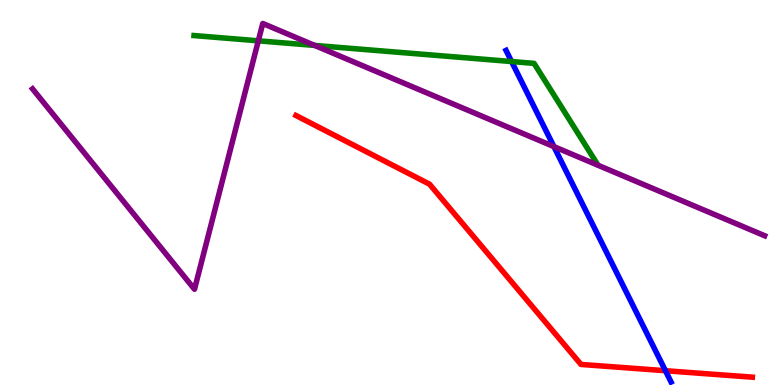[{'lines': ['blue', 'red'], 'intersections': [{'x': 8.59, 'y': 0.371}]}, {'lines': ['green', 'red'], 'intersections': []}, {'lines': ['purple', 'red'], 'intersections': []}, {'lines': ['blue', 'green'], 'intersections': [{'x': 6.6, 'y': 8.4}]}, {'lines': ['blue', 'purple'], 'intersections': [{'x': 7.15, 'y': 6.19}]}, {'lines': ['green', 'purple'], 'intersections': [{'x': 3.33, 'y': 8.94}, {'x': 4.06, 'y': 8.82}]}]